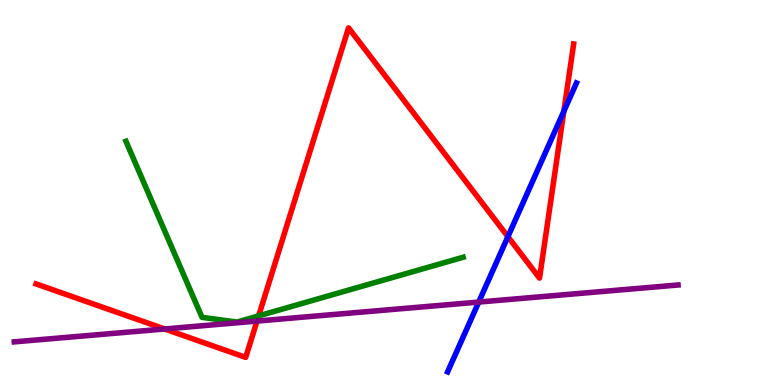[{'lines': ['blue', 'red'], 'intersections': [{'x': 6.55, 'y': 3.85}, {'x': 7.28, 'y': 7.11}]}, {'lines': ['green', 'red'], 'intersections': [{'x': 3.34, 'y': 1.8}]}, {'lines': ['purple', 'red'], 'intersections': [{'x': 2.12, 'y': 1.46}, {'x': 3.32, 'y': 1.66}]}, {'lines': ['blue', 'green'], 'intersections': []}, {'lines': ['blue', 'purple'], 'intersections': [{'x': 6.18, 'y': 2.15}]}, {'lines': ['green', 'purple'], 'intersections': []}]